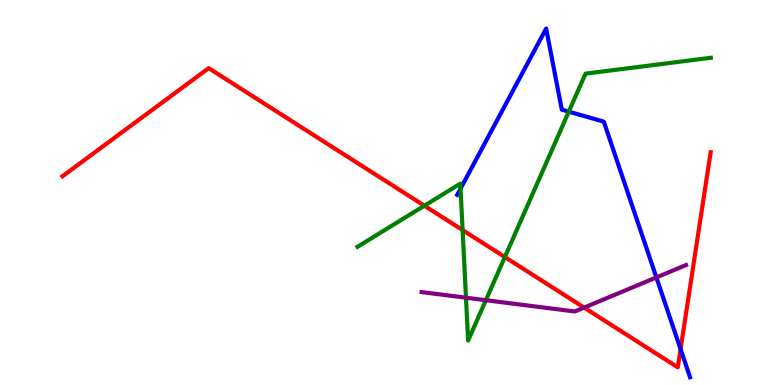[{'lines': ['blue', 'red'], 'intersections': [{'x': 8.78, 'y': 0.932}]}, {'lines': ['green', 'red'], 'intersections': [{'x': 5.48, 'y': 4.66}, {'x': 5.97, 'y': 4.02}, {'x': 6.51, 'y': 3.32}]}, {'lines': ['purple', 'red'], 'intersections': [{'x': 7.54, 'y': 2.01}]}, {'lines': ['blue', 'green'], 'intersections': [{'x': 5.94, 'y': 5.1}, {'x': 7.34, 'y': 7.1}]}, {'lines': ['blue', 'purple'], 'intersections': [{'x': 8.47, 'y': 2.79}]}, {'lines': ['green', 'purple'], 'intersections': [{'x': 6.01, 'y': 2.27}, {'x': 6.27, 'y': 2.2}]}]